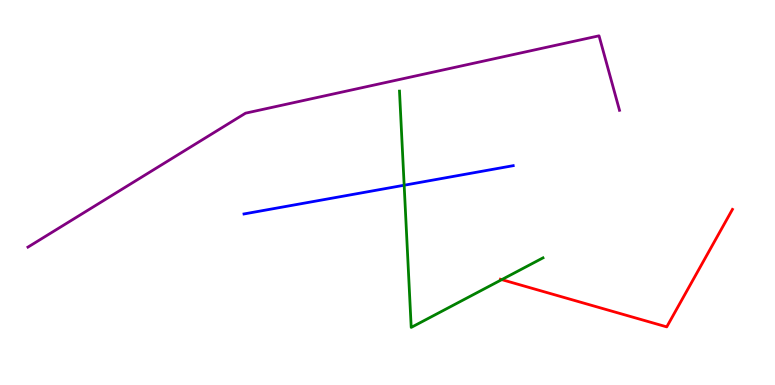[{'lines': ['blue', 'red'], 'intersections': []}, {'lines': ['green', 'red'], 'intersections': [{'x': 6.47, 'y': 2.74}]}, {'lines': ['purple', 'red'], 'intersections': []}, {'lines': ['blue', 'green'], 'intersections': [{'x': 5.21, 'y': 5.19}]}, {'lines': ['blue', 'purple'], 'intersections': []}, {'lines': ['green', 'purple'], 'intersections': []}]